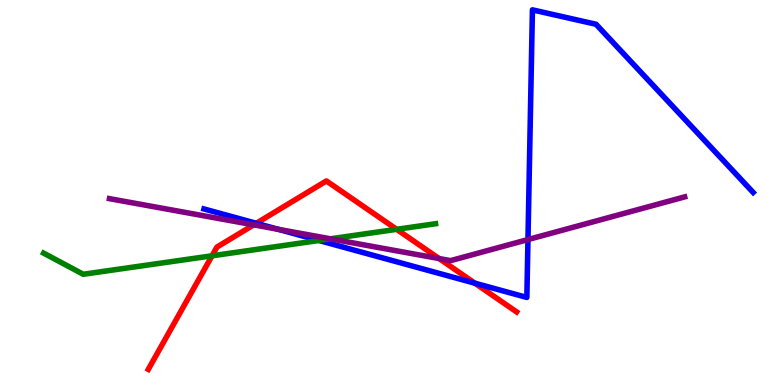[{'lines': ['blue', 'red'], 'intersections': [{'x': 3.31, 'y': 4.2}, {'x': 6.13, 'y': 2.64}]}, {'lines': ['green', 'red'], 'intersections': [{'x': 2.74, 'y': 3.36}, {'x': 5.12, 'y': 4.04}]}, {'lines': ['purple', 'red'], 'intersections': [{'x': 3.27, 'y': 4.16}, {'x': 5.67, 'y': 3.28}]}, {'lines': ['blue', 'green'], 'intersections': [{'x': 4.12, 'y': 3.75}]}, {'lines': ['blue', 'purple'], 'intersections': [{'x': 3.59, 'y': 4.04}, {'x': 6.81, 'y': 3.78}]}, {'lines': ['green', 'purple'], 'intersections': [{'x': 4.26, 'y': 3.8}]}]